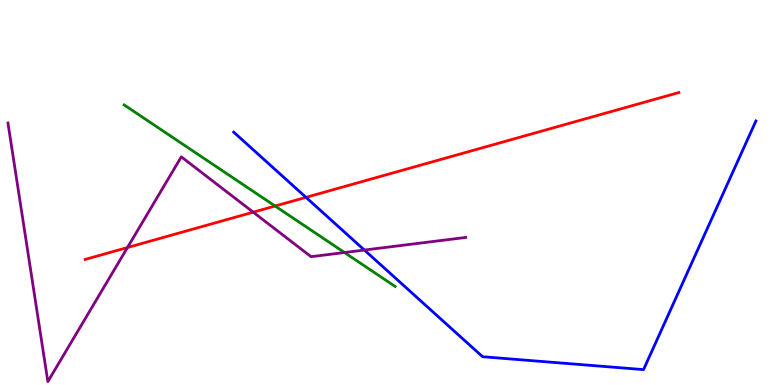[{'lines': ['blue', 'red'], 'intersections': [{'x': 3.95, 'y': 4.87}]}, {'lines': ['green', 'red'], 'intersections': [{'x': 3.55, 'y': 4.65}]}, {'lines': ['purple', 'red'], 'intersections': [{'x': 1.64, 'y': 3.57}, {'x': 3.27, 'y': 4.49}]}, {'lines': ['blue', 'green'], 'intersections': []}, {'lines': ['blue', 'purple'], 'intersections': [{'x': 4.7, 'y': 3.51}]}, {'lines': ['green', 'purple'], 'intersections': [{'x': 4.45, 'y': 3.44}]}]